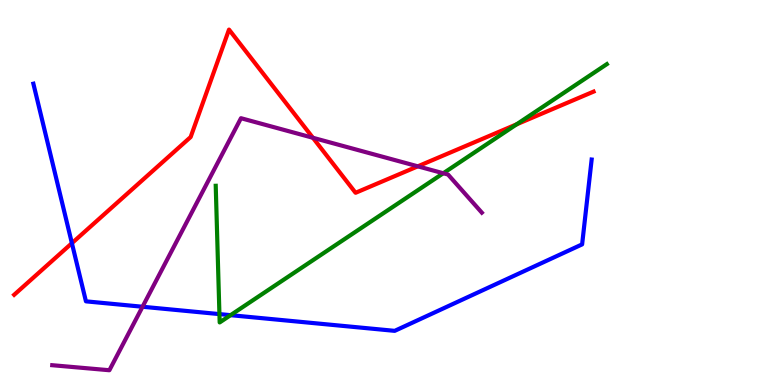[{'lines': ['blue', 'red'], 'intersections': [{'x': 0.928, 'y': 3.68}]}, {'lines': ['green', 'red'], 'intersections': [{'x': 6.67, 'y': 6.77}]}, {'lines': ['purple', 'red'], 'intersections': [{'x': 4.04, 'y': 6.42}, {'x': 5.39, 'y': 5.68}]}, {'lines': ['blue', 'green'], 'intersections': [{'x': 2.83, 'y': 1.84}, {'x': 2.97, 'y': 1.81}]}, {'lines': ['blue', 'purple'], 'intersections': [{'x': 1.84, 'y': 2.03}]}, {'lines': ['green', 'purple'], 'intersections': [{'x': 5.72, 'y': 5.5}]}]